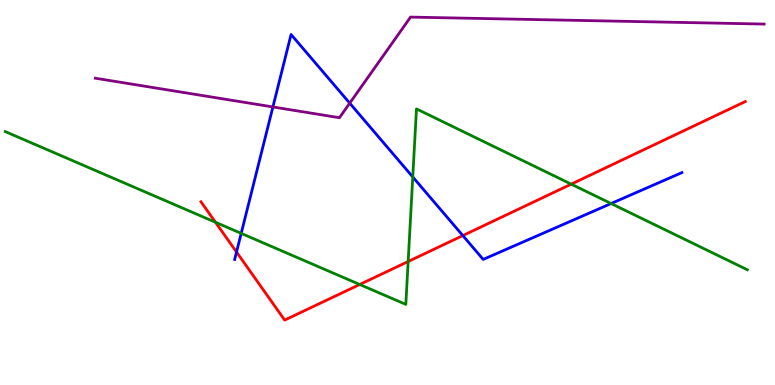[{'lines': ['blue', 'red'], 'intersections': [{'x': 3.05, 'y': 3.45}, {'x': 5.97, 'y': 3.88}]}, {'lines': ['green', 'red'], 'intersections': [{'x': 2.78, 'y': 4.23}, {'x': 4.64, 'y': 2.61}, {'x': 5.27, 'y': 3.21}, {'x': 7.37, 'y': 5.22}]}, {'lines': ['purple', 'red'], 'intersections': []}, {'lines': ['blue', 'green'], 'intersections': [{'x': 3.11, 'y': 3.94}, {'x': 5.33, 'y': 5.4}, {'x': 7.89, 'y': 4.71}]}, {'lines': ['blue', 'purple'], 'intersections': [{'x': 3.52, 'y': 7.22}, {'x': 4.51, 'y': 7.32}]}, {'lines': ['green', 'purple'], 'intersections': []}]